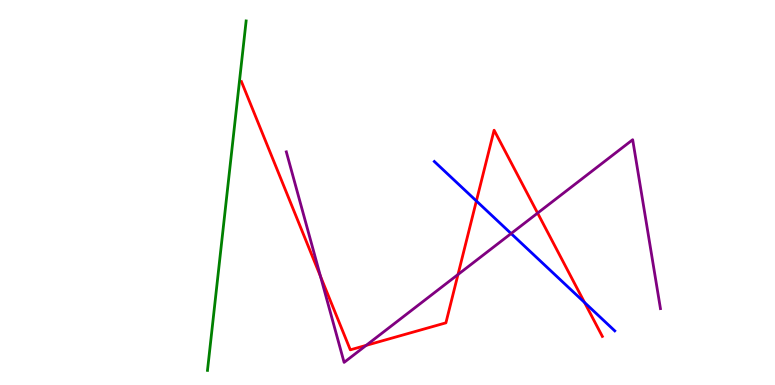[{'lines': ['blue', 'red'], 'intersections': [{'x': 6.15, 'y': 4.78}, {'x': 7.54, 'y': 2.14}]}, {'lines': ['green', 'red'], 'intersections': []}, {'lines': ['purple', 'red'], 'intersections': [{'x': 4.14, 'y': 2.82}, {'x': 4.72, 'y': 1.03}, {'x': 5.91, 'y': 2.87}, {'x': 6.94, 'y': 4.47}]}, {'lines': ['blue', 'green'], 'intersections': []}, {'lines': ['blue', 'purple'], 'intersections': [{'x': 6.59, 'y': 3.93}]}, {'lines': ['green', 'purple'], 'intersections': []}]